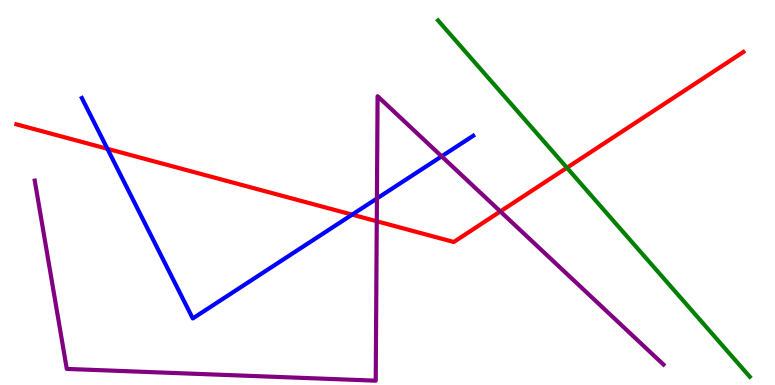[{'lines': ['blue', 'red'], 'intersections': [{'x': 1.39, 'y': 6.13}, {'x': 4.54, 'y': 4.43}]}, {'lines': ['green', 'red'], 'intersections': [{'x': 7.32, 'y': 5.64}]}, {'lines': ['purple', 'red'], 'intersections': [{'x': 4.86, 'y': 4.25}, {'x': 6.46, 'y': 4.51}]}, {'lines': ['blue', 'green'], 'intersections': []}, {'lines': ['blue', 'purple'], 'intersections': [{'x': 4.86, 'y': 4.84}, {'x': 5.7, 'y': 5.94}]}, {'lines': ['green', 'purple'], 'intersections': []}]